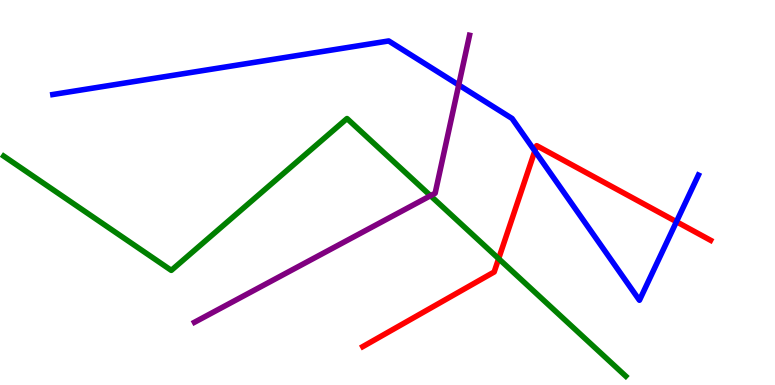[{'lines': ['blue', 'red'], 'intersections': [{'x': 6.9, 'y': 6.08}, {'x': 8.73, 'y': 4.24}]}, {'lines': ['green', 'red'], 'intersections': [{'x': 6.43, 'y': 3.28}]}, {'lines': ['purple', 'red'], 'intersections': []}, {'lines': ['blue', 'green'], 'intersections': []}, {'lines': ['blue', 'purple'], 'intersections': [{'x': 5.92, 'y': 7.79}]}, {'lines': ['green', 'purple'], 'intersections': [{'x': 5.55, 'y': 4.92}]}]